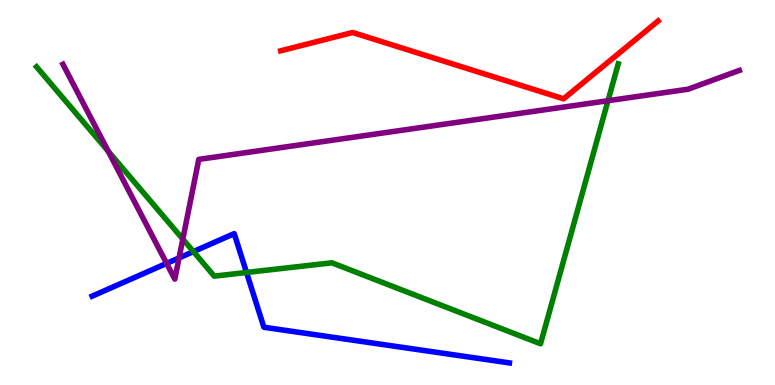[{'lines': ['blue', 'red'], 'intersections': []}, {'lines': ['green', 'red'], 'intersections': []}, {'lines': ['purple', 'red'], 'intersections': []}, {'lines': ['blue', 'green'], 'intersections': [{'x': 2.5, 'y': 3.47}, {'x': 3.18, 'y': 2.92}]}, {'lines': ['blue', 'purple'], 'intersections': [{'x': 2.15, 'y': 3.16}, {'x': 2.31, 'y': 3.3}]}, {'lines': ['green', 'purple'], 'intersections': [{'x': 1.4, 'y': 6.07}, {'x': 2.36, 'y': 3.79}, {'x': 7.85, 'y': 7.38}]}]